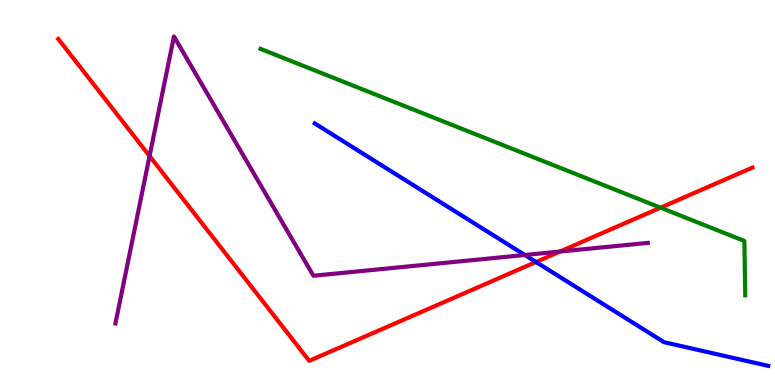[{'lines': ['blue', 'red'], 'intersections': [{'x': 6.92, 'y': 3.2}]}, {'lines': ['green', 'red'], 'intersections': [{'x': 8.52, 'y': 4.61}]}, {'lines': ['purple', 'red'], 'intersections': [{'x': 1.93, 'y': 5.95}, {'x': 7.23, 'y': 3.47}]}, {'lines': ['blue', 'green'], 'intersections': []}, {'lines': ['blue', 'purple'], 'intersections': [{'x': 6.77, 'y': 3.38}]}, {'lines': ['green', 'purple'], 'intersections': []}]